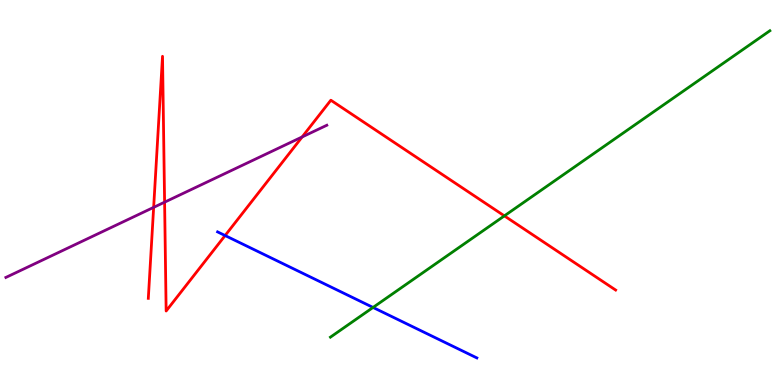[{'lines': ['blue', 'red'], 'intersections': [{'x': 2.9, 'y': 3.88}]}, {'lines': ['green', 'red'], 'intersections': [{'x': 6.51, 'y': 4.39}]}, {'lines': ['purple', 'red'], 'intersections': [{'x': 1.98, 'y': 4.61}, {'x': 2.12, 'y': 4.75}, {'x': 3.9, 'y': 6.44}]}, {'lines': ['blue', 'green'], 'intersections': [{'x': 4.81, 'y': 2.01}]}, {'lines': ['blue', 'purple'], 'intersections': []}, {'lines': ['green', 'purple'], 'intersections': []}]